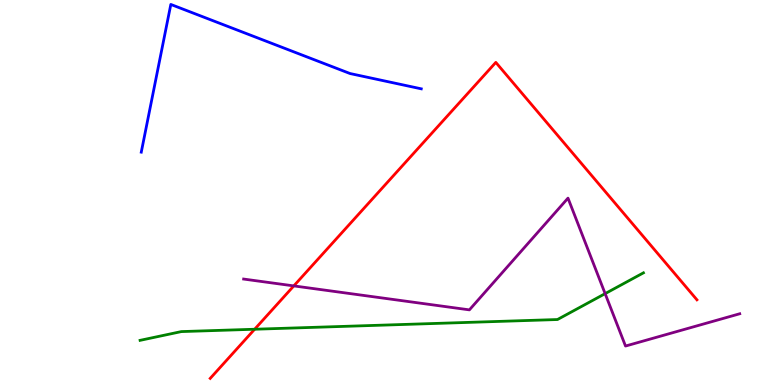[{'lines': ['blue', 'red'], 'intersections': []}, {'lines': ['green', 'red'], 'intersections': [{'x': 3.29, 'y': 1.45}]}, {'lines': ['purple', 'red'], 'intersections': [{'x': 3.79, 'y': 2.57}]}, {'lines': ['blue', 'green'], 'intersections': []}, {'lines': ['blue', 'purple'], 'intersections': []}, {'lines': ['green', 'purple'], 'intersections': [{'x': 7.81, 'y': 2.37}]}]